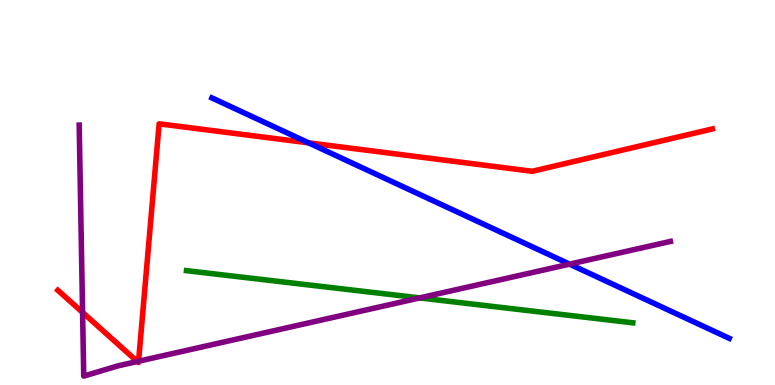[{'lines': ['blue', 'red'], 'intersections': [{'x': 3.98, 'y': 6.29}]}, {'lines': ['green', 'red'], 'intersections': []}, {'lines': ['purple', 'red'], 'intersections': [{'x': 1.07, 'y': 1.88}, {'x': 1.77, 'y': 0.61}, {'x': 1.79, 'y': 0.617}]}, {'lines': ['blue', 'green'], 'intersections': []}, {'lines': ['blue', 'purple'], 'intersections': [{'x': 7.35, 'y': 3.14}]}, {'lines': ['green', 'purple'], 'intersections': [{'x': 5.42, 'y': 2.26}]}]